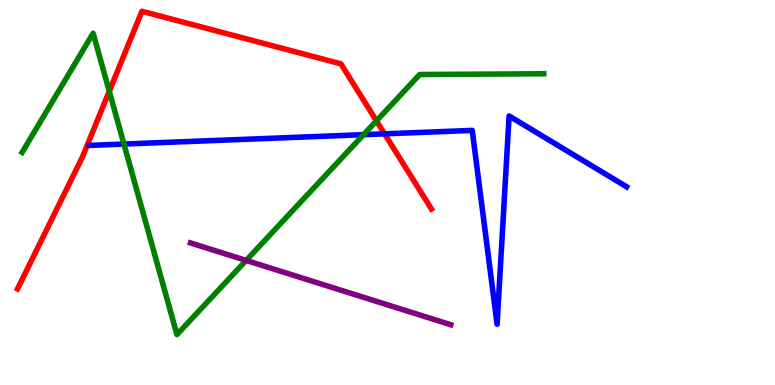[{'lines': ['blue', 'red'], 'intersections': [{'x': 4.96, 'y': 6.52}]}, {'lines': ['green', 'red'], 'intersections': [{'x': 1.41, 'y': 7.63}, {'x': 4.86, 'y': 6.86}]}, {'lines': ['purple', 'red'], 'intersections': []}, {'lines': ['blue', 'green'], 'intersections': [{'x': 1.6, 'y': 6.26}, {'x': 4.69, 'y': 6.5}]}, {'lines': ['blue', 'purple'], 'intersections': []}, {'lines': ['green', 'purple'], 'intersections': [{'x': 3.18, 'y': 3.24}]}]